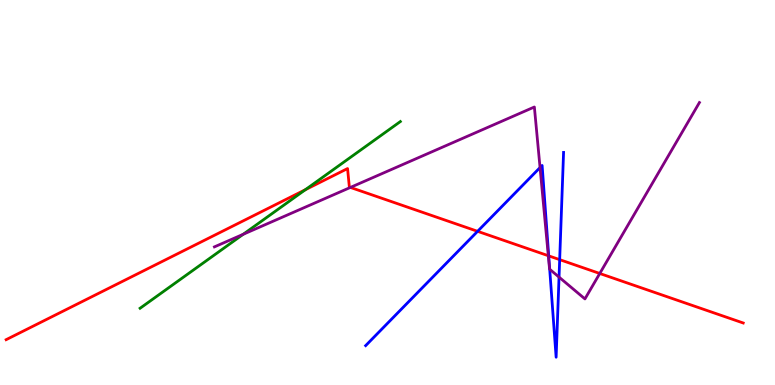[{'lines': ['blue', 'red'], 'intersections': [{'x': 6.16, 'y': 3.99}, {'x': 7.08, 'y': 3.35}, {'x': 7.22, 'y': 3.26}]}, {'lines': ['green', 'red'], 'intersections': [{'x': 3.94, 'y': 5.07}]}, {'lines': ['purple', 'red'], 'intersections': [{'x': 4.52, 'y': 5.13}, {'x': 7.07, 'y': 3.36}, {'x': 7.74, 'y': 2.9}]}, {'lines': ['blue', 'green'], 'intersections': []}, {'lines': ['blue', 'purple'], 'intersections': [{'x': 6.97, 'y': 5.65}, {'x': 7.09, 'y': 3.01}, {'x': 7.21, 'y': 2.8}]}, {'lines': ['green', 'purple'], 'intersections': [{'x': 3.14, 'y': 3.91}]}]